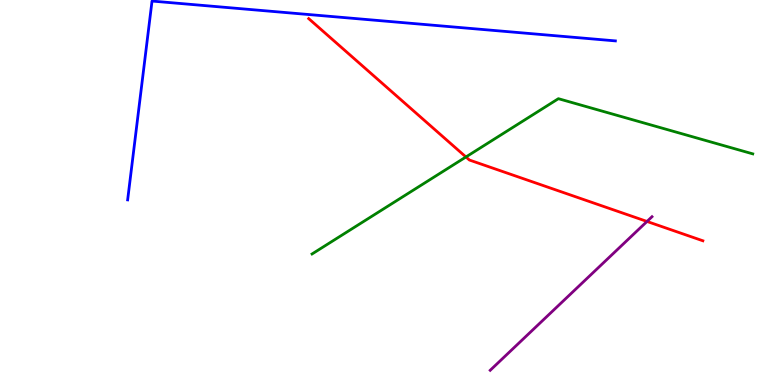[{'lines': ['blue', 'red'], 'intersections': []}, {'lines': ['green', 'red'], 'intersections': [{'x': 6.01, 'y': 5.92}]}, {'lines': ['purple', 'red'], 'intersections': [{'x': 8.35, 'y': 4.25}]}, {'lines': ['blue', 'green'], 'intersections': []}, {'lines': ['blue', 'purple'], 'intersections': []}, {'lines': ['green', 'purple'], 'intersections': []}]